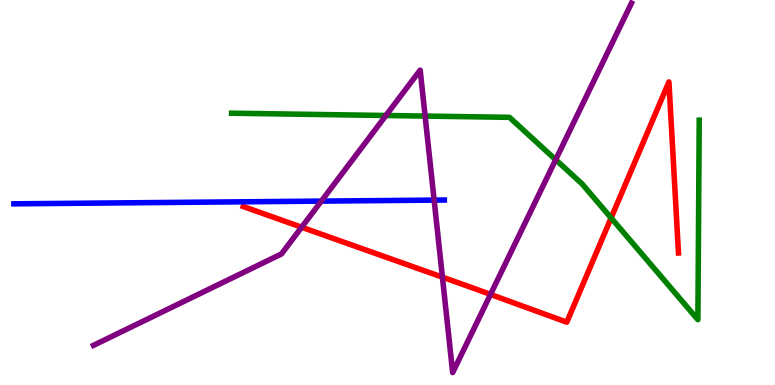[{'lines': ['blue', 'red'], 'intersections': []}, {'lines': ['green', 'red'], 'intersections': [{'x': 7.89, 'y': 4.34}]}, {'lines': ['purple', 'red'], 'intersections': [{'x': 3.89, 'y': 4.1}, {'x': 5.71, 'y': 2.8}, {'x': 6.33, 'y': 2.35}]}, {'lines': ['blue', 'green'], 'intersections': []}, {'lines': ['blue', 'purple'], 'intersections': [{'x': 4.15, 'y': 4.78}, {'x': 5.6, 'y': 4.8}]}, {'lines': ['green', 'purple'], 'intersections': [{'x': 4.98, 'y': 7.0}, {'x': 5.49, 'y': 6.98}, {'x': 7.17, 'y': 5.85}]}]